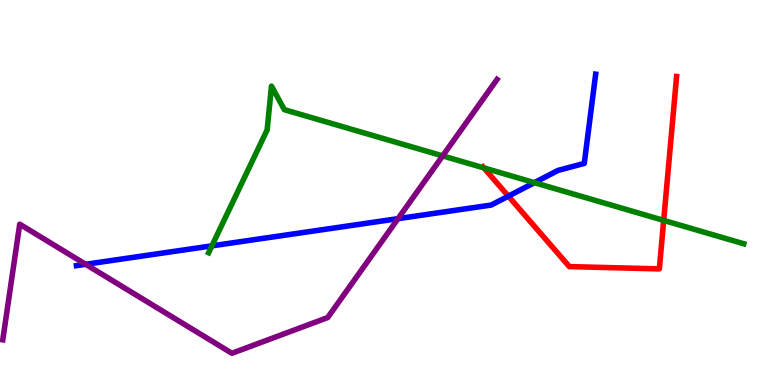[{'lines': ['blue', 'red'], 'intersections': [{'x': 6.56, 'y': 4.9}]}, {'lines': ['green', 'red'], 'intersections': [{'x': 6.24, 'y': 5.64}, {'x': 8.56, 'y': 4.28}]}, {'lines': ['purple', 'red'], 'intersections': []}, {'lines': ['blue', 'green'], 'intersections': [{'x': 2.73, 'y': 3.61}, {'x': 6.9, 'y': 5.26}]}, {'lines': ['blue', 'purple'], 'intersections': [{'x': 1.11, 'y': 3.14}, {'x': 5.14, 'y': 4.32}]}, {'lines': ['green', 'purple'], 'intersections': [{'x': 5.71, 'y': 5.95}]}]